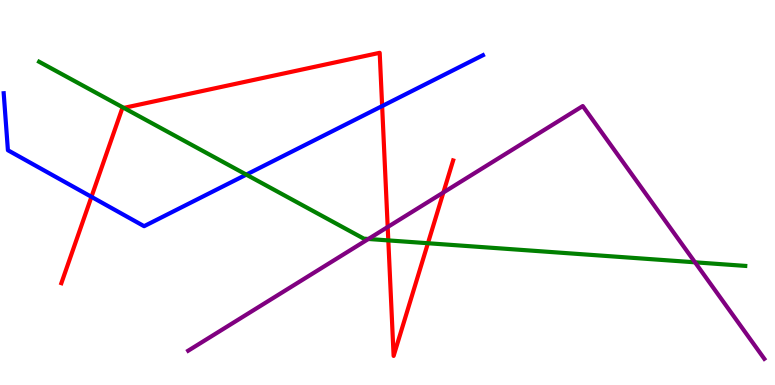[{'lines': ['blue', 'red'], 'intersections': [{'x': 1.18, 'y': 4.89}, {'x': 4.93, 'y': 7.24}]}, {'lines': ['green', 'red'], 'intersections': [{'x': 1.6, 'y': 7.2}, {'x': 5.01, 'y': 3.76}, {'x': 5.52, 'y': 3.68}]}, {'lines': ['purple', 'red'], 'intersections': [{'x': 5.0, 'y': 4.1}, {'x': 5.72, 'y': 5.0}]}, {'lines': ['blue', 'green'], 'intersections': [{'x': 3.18, 'y': 5.46}]}, {'lines': ['blue', 'purple'], 'intersections': []}, {'lines': ['green', 'purple'], 'intersections': [{'x': 4.75, 'y': 3.79}, {'x': 8.97, 'y': 3.19}]}]